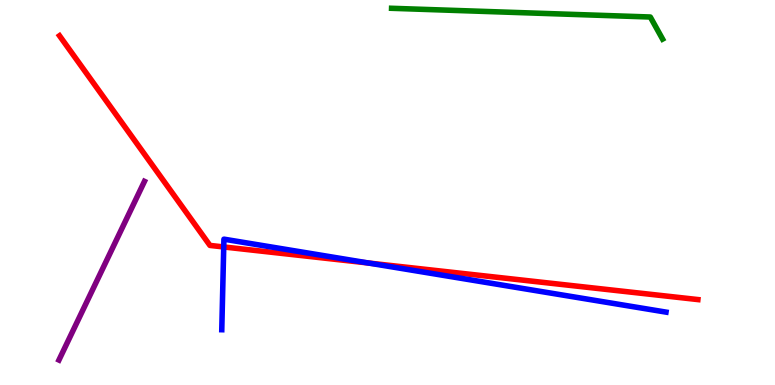[{'lines': ['blue', 'red'], 'intersections': [{'x': 2.89, 'y': 3.59}, {'x': 4.75, 'y': 3.17}]}, {'lines': ['green', 'red'], 'intersections': []}, {'lines': ['purple', 'red'], 'intersections': []}, {'lines': ['blue', 'green'], 'intersections': []}, {'lines': ['blue', 'purple'], 'intersections': []}, {'lines': ['green', 'purple'], 'intersections': []}]